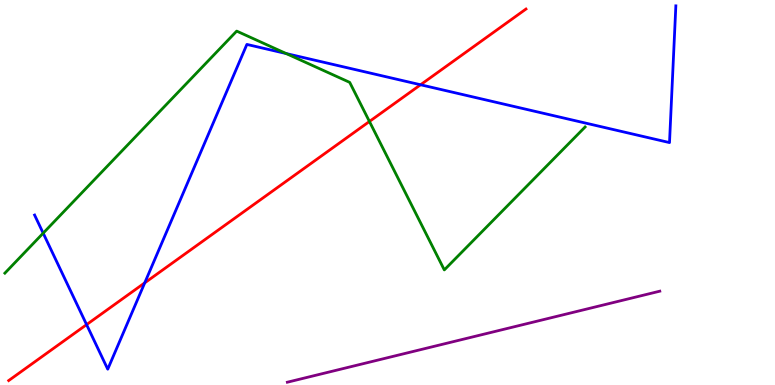[{'lines': ['blue', 'red'], 'intersections': [{'x': 1.12, 'y': 1.57}, {'x': 1.87, 'y': 2.65}, {'x': 5.43, 'y': 7.8}]}, {'lines': ['green', 'red'], 'intersections': [{'x': 4.77, 'y': 6.84}]}, {'lines': ['purple', 'red'], 'intersections': []}, {'lines': ['blue', 'green'], 'intersections': [{'x': 0.557, 'y': 3.94}, {'x': 3.69, 'y': 8.61}]}, {'lines': ['blue', 'purple'], 'intersections': []}, {'lines': ['green', 'purple'], 'intersections': []}]